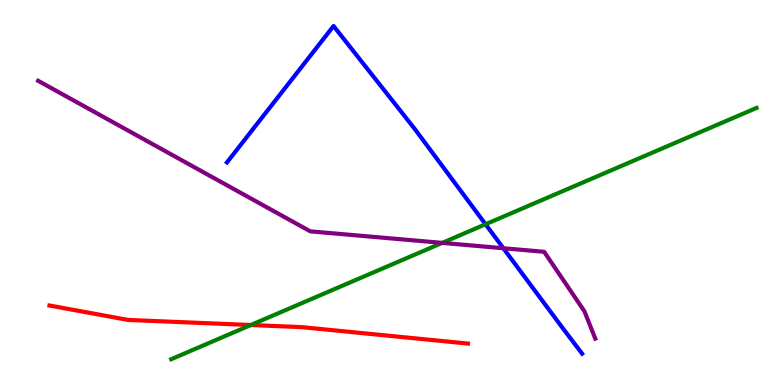[{'lines': ['blue', 'red'], 'intersections': []}, {'lines': ['green', 'red'], 'intersections': [{'x': 3.24, 'y': 1.56}]}, {'lines': ['purple', 'red'], 'intersections': []}, {'lines': ['blue', 'green'], 'intersections': [{'x': 6.27, 'y': 4.17}]}, {'lines': ['blue', 'purple'], 'intersections': [{'x': 6.49, 'y': 3.55}]}, {'lines': ['green', 'purple'], 'intersections': [{'x': 5.71, 'y': 3.69}]}]